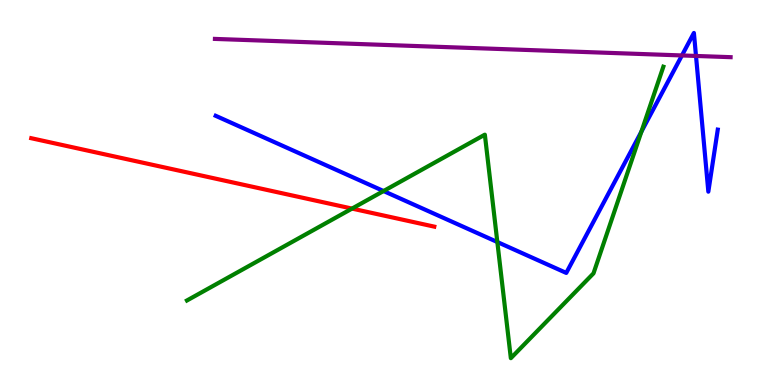[{'lines': ['blue', 'red'], 'intersections': []}, {'lines': ['green', 'red'], 'intersections': [{'x': 4.54, 'y': 4.58}]}, {'lines': ['purple', 'red'], 'intersections': []}, {'lines': ['blue', 'green'], 'intersections': [{'x': 4.95, 'y': 5.04}, {'x': 6.42, 'y': 3.71}, {'x': 8.28, 'y': 6.58}]}, {'lines': ['blue', 'purple'], 'intersections': [{'x': 8.8, 'y': 8.56}, {'x': 8.98, 'y': 8.55}]}, {'lines': ['green', 'purple'], 'intersections': []}]